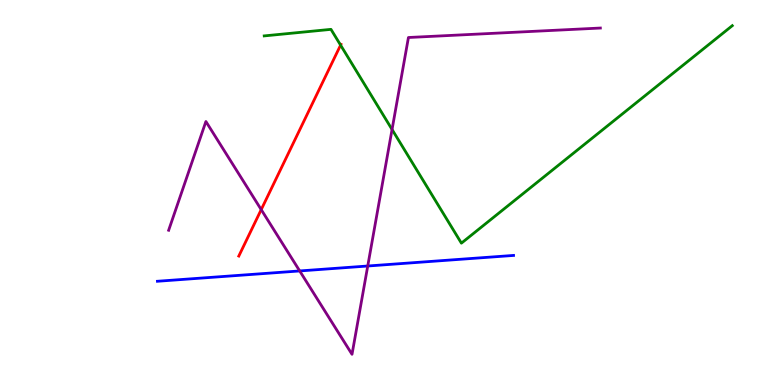[{'lines': ['blue', 'red'], 'intersections': []}, {'lines': ['green', 'red'], 'intersections': [{'x': 4.39, 'y': 8.83}]}, {'lines': ['purple', 'red'], 'intersections': [{'x': 3.37, 'y': 4.56}]}, {'lines': ['blue', 'green'], 'intersections': []}, {'lines': ['blue', 'purple'], 'intersections': [{'x': 3.87, 'y': 2.96}, {'x': 4.75, 'y': 3.09}]}, {'lines': ['green', 'purple'], 'intersections': [{'x': 5.06, 'y': 6.64}]}]